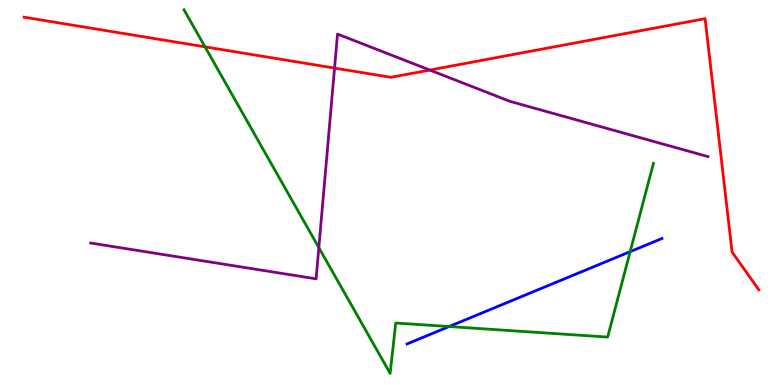[{'lines': ['blue', 'red'], 'intersections': []}, {'lines': ['green', 'red'], 'intersections': [{'x': 2.65, 'y': 8.78}]}, {'lines': ['purple', 'red'], 'intersections': [{'x': 4.32, 'y': 8.23}, {'x': 5.55, 'y': 8.18}]}, {'lines': ['blue', 'green'], 'intersections': [{'x': 5.79, 'y': 1.52}, {'x': 8.13, 'y': 3.46}]}, {'lines': ['blue', 'purple'], 'intersections': []}, {'lines': ['green', 'purple'], 'intersections': [{'x': 4.11, 'y': 3.57}]}]